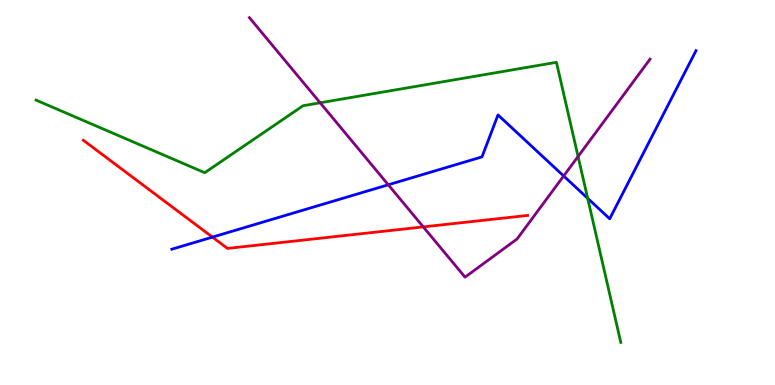[{'lines': ['blue', 'red'], 'intersections': [{'x': 2.74, 'y': 3.84}]}, {'lines': ['green', 'red'], 'intersections': []}, {'lines': ['purple', 'red'], 'intersections': [{'x': 5.46, 'y': 4.11}]}, {'lines': ['blue', 'green'], 'intersections': [{'x': 7.58, 'y': 4.85}]}, {'lines': ['blue', 'purple'], 'intersections': [{'x': 5.01, 'y': 5.2}, {'x': 7.27, 'y': 5.43}]}, {'lines': ['green', 'purple'], 'intersections': [{'x': 4.13, 'y': 7.33}, {'x': 7.46, 'y': 5.94}]}]